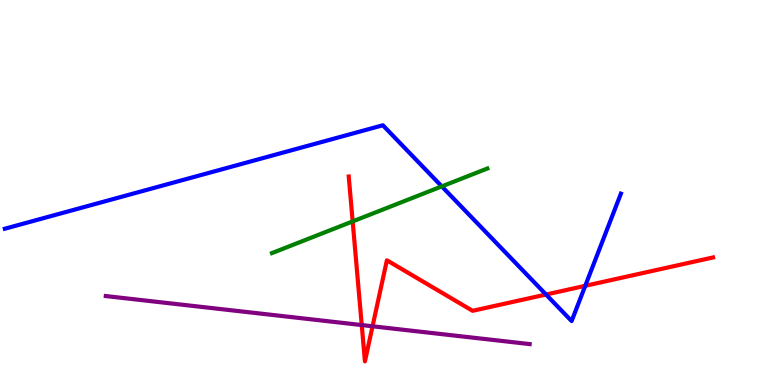[{'lines': ['blue', 'red'], 'intersections': [{'x': 7.05, 'y': 2.35}, {'x': 7.55, 'y': 2.58}]}, {'lines': ['green', 'red'], 'intersections': [{'x': 4.55, 'y': 4.25}]}, {'lines': ['purple', 'red'], 'intersections': [{'x': 4.67, 'y': 1.56}, {'x': 4.81, 'y': 1.53}]}, {'lines': ['blue', 'green'], 'intersections': [{'x': 5.7, 'y': 5.16}]}, {'lines': ['blue', 'purple'], 'intersections': []}, {'lines': ['green', 'purple'], 'intersections': []}]